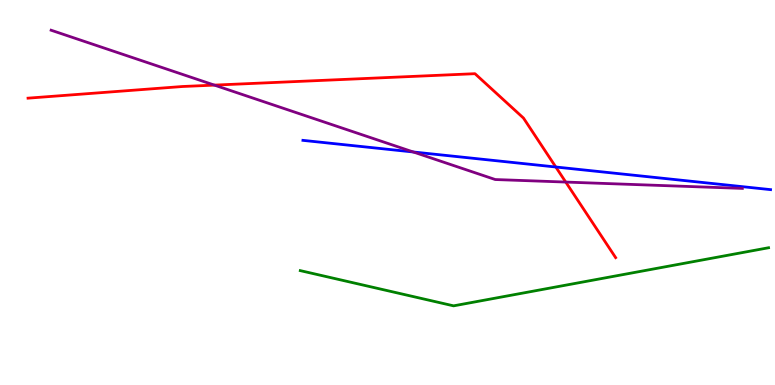[{'lines': ['blue', 'red'], 'intersections': [{'x': 7.17, 'y': 5.66}]}, {'lines': ['green', 'red'], 'intersections': []}, {'lines': ['purple', 'red'], 'intersections': [{'x': 2.77, 'y': 7.79}, {'x': 7.3, 'y': 5.27}]}, {'lines': ['blue', 'green'], 'intersections': []}, {'lines': ['blue', 'purple'], 'intersections': [{'x': 5.33, 'y': 6.05}]}, {'lines': ['green', 'purple'], 'intersections': []}]